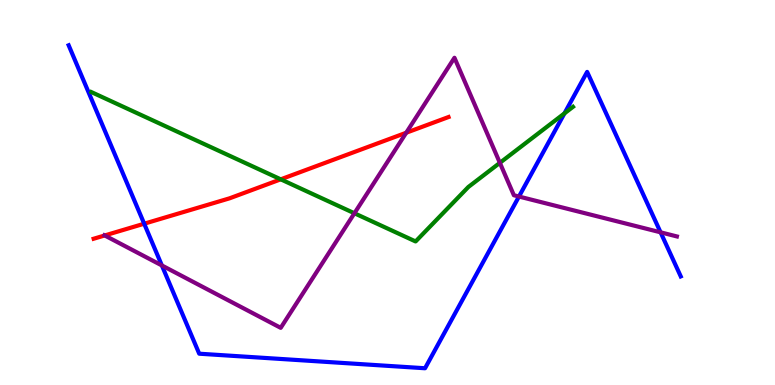[{'lines': ['blue', 'red'], 'intersections': [{'x': 1.86, 'y': 4.19}]}, {'lines': ['green', 'red'], 'intersections': [{'x': 3.62, 'y': 5.34}]}, {'lines': ['purple', 'red'], 'intersections': [{'x': 1.35, 'y': 3.88}, {'x': 5.24, 'y': 6.55}]}, {'lines': ['blue', 'green'], 'intersections': [{'x': 7.28, 'y': 7.06}]}, {'lines': ['blue', 'purple'], 'intersections': [{'x': 2.09, 'y': 3.11}, {'x': 6.7, 'y': 4.9}, {'x': 8.52, 'y': 3.97}]}, {'lines': ['green', 'purple'], 'intersections': [{'x': 4.57, 'y': 4.46}, {'x': 6.45, 'y': 5.77}]}]